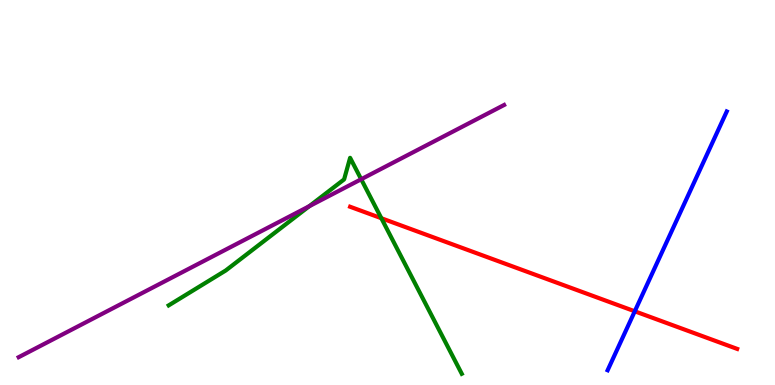[{'lines': ['blue', 'red'], 'intersections': [{'x': 8.19, 'y': 1.91}]}, {'lines': ['green', 'red'], 'intersections': [{'x': 4.92, 'y': 4.33}]}, {'lines': ['purple', 'red'], 'intersections': []}, {'lines': ['blue', 'green'], 'intersections': []}, {'lines': ['blue', 'purple'], 'intersections': []}, {'lines': ['green', 'purple'], 'intersections': [{'x': 3.99, 'y': 4.64}, {'x': 4.66, 'y': 5.34}]}]